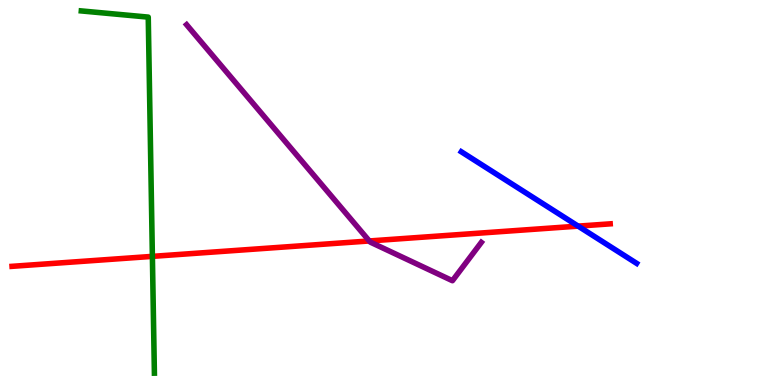[{'lines': ['blue', 'red'], 'intersections': [{'x': 7.46, 'y': 4.13}]}, {'lines': ['green', 'red'], 'intersections': [{'x': 1.97, 'y': 3.34}]}, {'lines': ['purple', 'red'], 'intersections': [{'x': 4.77, 'y': 3.74}]}, {'lines': ['blue', 'green'], 'intersections': []}, {'lines': ['blue', 'purple'], 'intersections': []}, {'lines': ['green', 'purple'], 'intersections': []}]